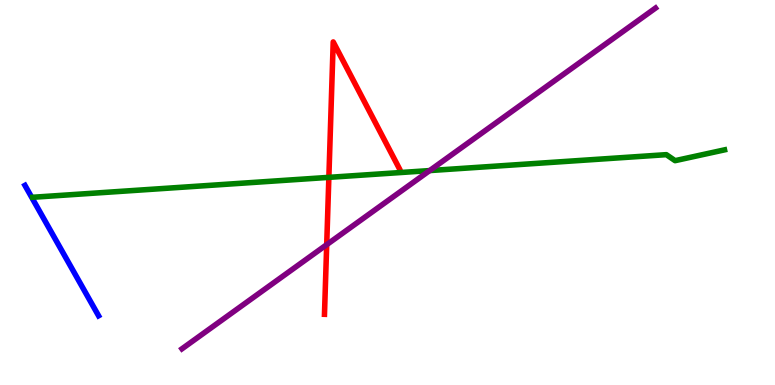[{'lines': ['blue', 'red'], 'intersections': []}, {'lines': ['green', 'red'], 'intersections': [{'x': 4.24, 'y': 5.39}]}, {'lines': ['purple', 'red'], 'intersections': [{'x': 4.22, 'y': 3.65}]}, {'lines': ['blue', 'green'], 'intersections': []}, {'lines': ['blue', 'purple'], 'intersections': []}, {'lines': ['green', 'purple'], 'intersections': [{'x': 5.54, 'y': 5.57}]}]